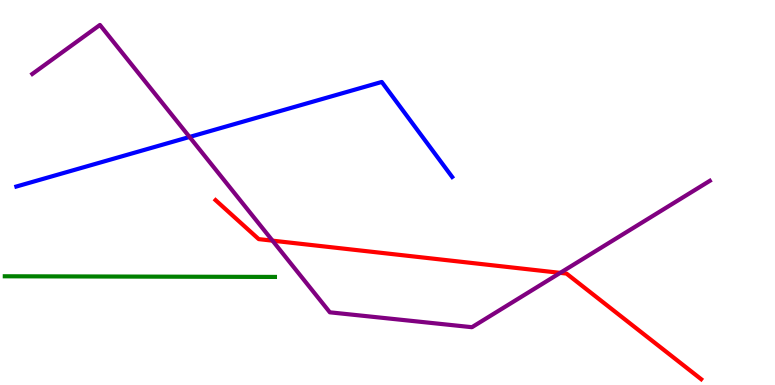[{'lines': ['blue', 'red'], 'intersections': []}, {'lines': ['green', 'red'], 'intersections': []}, {'lines': ['purple', 'red'], 'intersections': [{'x': 3.52, 'y': 3.75}, {'x': 7.23, 'y': 2.91}]}, {'lines': ['blue', 'green'], 'intersections': []}, {'lines': ['blue', 'purple'], 'intersections': [{'x': 2.45, 'y': 6.44}]}, {'lines': ['green', 'purple'], 'intersections': []}]